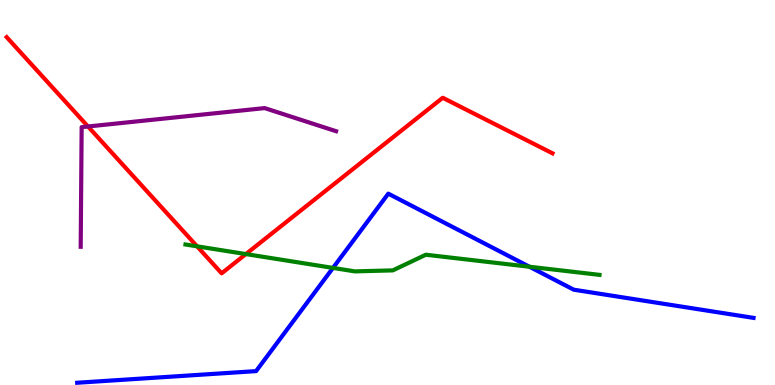[{'lines': ['blue', 'red'], 'intersections': []}, {'lines': ['green', 'red'], 'intersections': [{'x': 2.54, 'y': 3.6}, {'x': 3.17, 'y': 3.4}]}, {'lines': ['purple', 'red'], 'intersections': [{'x': 1.14, 'y': 6.71}]}, {'lines': ['blue', 'green'], 'intersections': [{'x': 4.3, 'y': 3.04}, {'x': 6.83, 'y': 3.07}]}, {'lines': ['blue', 'purple'], 'intersections': []}, {'lines': ['green', 'purple'], 'intersections': []}]